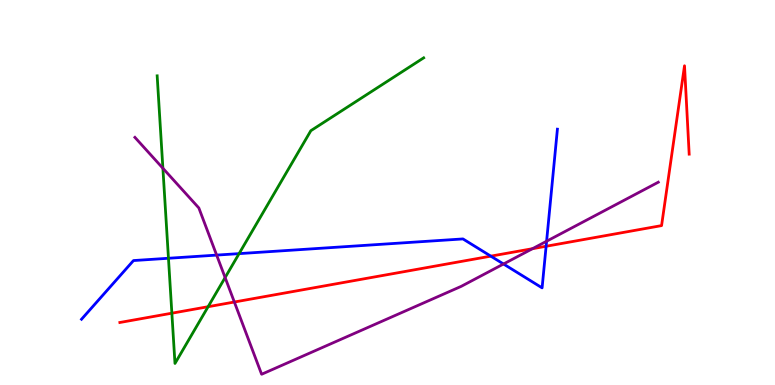[{'lines': ['blue', 'red'], 'intersections': [{'x': 6.33, 'y': 3.35}, {'x': 7.05, 'y': 3.6}]}, {'lines': ['green', 'red'], 'intersections': [{'x': 2.22, 'y': 1.87}, {'x': 2.69, 'y': 2.03}]}, {'lines': ['purple', 'red'], 'intersections': [{'x': 3.02, 'y': 2.16}, {'x': 6.87, 'y': 3.54}]}, {'lines': ['blue', 'green'], 'intersections': [{'x': 2.17, 'y': 3.29}, {'x': 3.08, 'y': 3.41}]}, {'lines': ['blue', 'purple'], 'intersections': [{'x': 2.8, 'y': 3.37}, {'x': 6.5, 'y': 3.14}, {'x': 7.05, 'y': 3.73}]}, {'lines': ['green', 'purple'], 'intersections': [{'x': 2.1, 'y': 5.63}, {'x': 2.9, 'y': 2.79}]}]